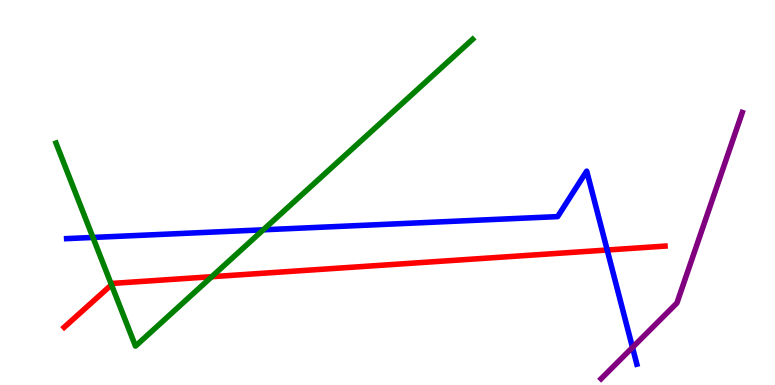[{'lines': ['blue', 'red'], 'intersections': [{'x': 7.83, 'y': 3.51}]}, {'lines': ['green', 'red'], 'intersections': [{'x': 1.44, 'y': 2.6}, {'x': 2.73, 'y': 2.81}]}, {'lines': ['purple', 'red'], 'intersections': []}, {'lines': ['blue', 'green'], 'intersections': [{'x': 1.2, 'y': 3.83}, {'x': 3.4, 'y': 4.03}]}, {'lines': ['blue', 'purple'], 'intersections': [{'x': 8.16, 'y': 0.976}]}, {'lines': ['green', 'purple'], 'intersections': []}]